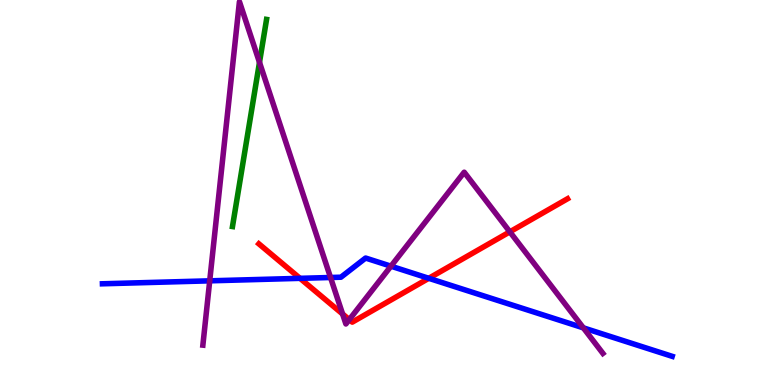[{'lines': ['blue', 'red'], 'intersections': [{'x': 3.87, 'y': 2.77}, {'x': 5.53, 'y': 2.77}]}, {'lines': ['green', 'red'], 'intersections': []}, {'lines': ['purple', 'red'], 'intersections': [{'x': 4.42, 'y': 1.84}, {'x': 4.51, 'y': 1.7}, {'x': 6.58, 'y': 3.98}]}, {'lines': ['blue', 'green'], 'intersections': []}, {'lines': ['blue', 'purple'], 'intersections': [{'x': 2.71, 'y': 2.71}, {'x': 4.26, 'y': 2.79}, {'x': 5.04, 'y': 3.09}, {'x': 7.53, 'y': 1.48}]}, {'lines': ['green', 'purple'], 'intersections': [{'x': 3.35, 'y': 8.38}]}]